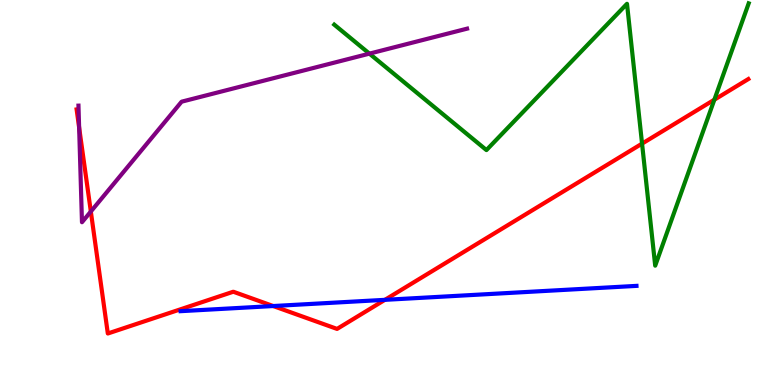[{'lines': ['blue', 'red'], 'intersections': [{'x': 3.53, 'y': 2.05}, {'x': 4.97, 'y': 2.21}]}, {'lines': ['green', 'red'], 'intersections': [{'x': 8.28, 'y': 6.27}, {'x': 9.22, 'y': 7.41}]}, {'lines': ['purple', 'red'], 'intersections': [{'x': 1.02, 'y': 6.69}, {'x': 1.17, 'y': 4.51}]}, {'lines': ['blue', 'green'], 'intersections': []}, {'lines': ['blue', 'purple'], 'intersections': []}, {'lines': ['green', 'purple'], 'intersections': [{'x': 4.77, 'y': 8.61}]}]